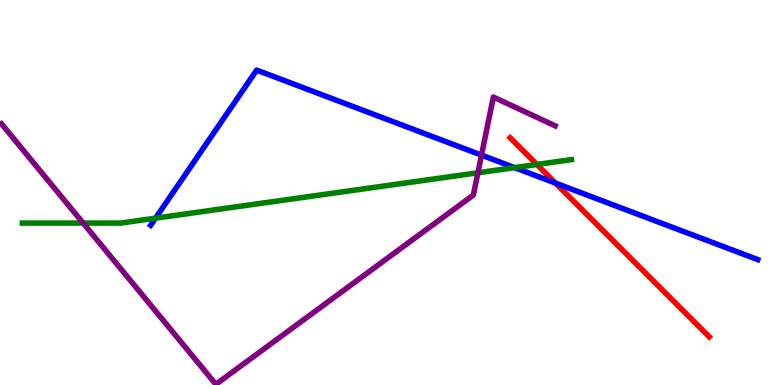[{'lines': ['blue', 'red'], 'intersections': [{'x': 7.17, 'y': 5.24}]}, {'lines': ['green', 'red'], 'intersections': [{'x': 6.93, 'y': 5.73}]}, {'lines': ['purple', 'red'], 'intersections': []}, {'lines': ['blue', 'green'], 'intersections': [{'x': 2.01, 'y': 4.33}, {'x': 6.64, 'y': 5.65}]}, {'lines': ['blue', 'purple'], 'intersections': [{'x': 6.21, 'y': 5.97}]}, {'lines': ['green', 'purple'], 'intersections': [{'x': 1.07, 'y': 4.21}, {'x': 6.17, 'y': 5.51}]}]